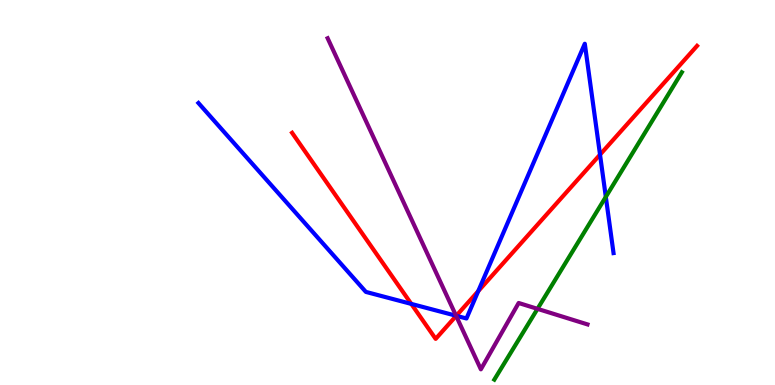[{'lines': ['blue', 'red'], 'intersections': [{'x': 5.31, 'y': 2.11}, {'x': 5.89, 'y': 1.8}, {'x': 6.17, 'y': 2.44}, {'x': 7.74, 'y': 5.98}]}, {'lines': ['green', 'red'], 'intersections': []}, {'lines': ['purple', 'red'], 'intersections': [{'x': 5.89, 'y': 1.79}]}, {'lines': ['blue', 'green'], 'intersections': [{'x': 7.82, 'y': 4.89}]}, {'lines': ['blue', 'purple'], 'intersections': [{'x': 5.88, 'y': 1.8}]}, {'lines': ['green', 'purple'], 'intersections': [{'x': 6.94, 'y': 1.98}]}]